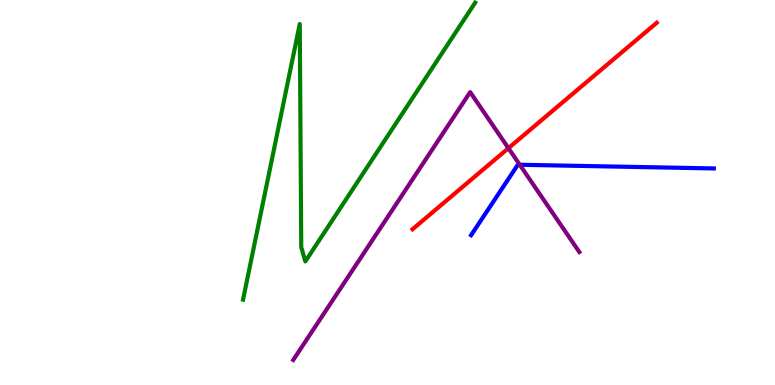[{'lines': ['blue', 'red'], 'intersections': []}, {'lines': ['green', 'red'], 'intersections': []}, {'lines': ['purple', 'red'], 'intersections': [{'x': 6.56, 'y': 6.15}]}, {'lines': ['blue', 'green'], 'intersections': []}, {'lines': ['blue', 'purple'], 'intersections': [{'x': 6.71, 'y': 5.72}]}, {'lines': ['green', 'purple'], 'intersections': []}]